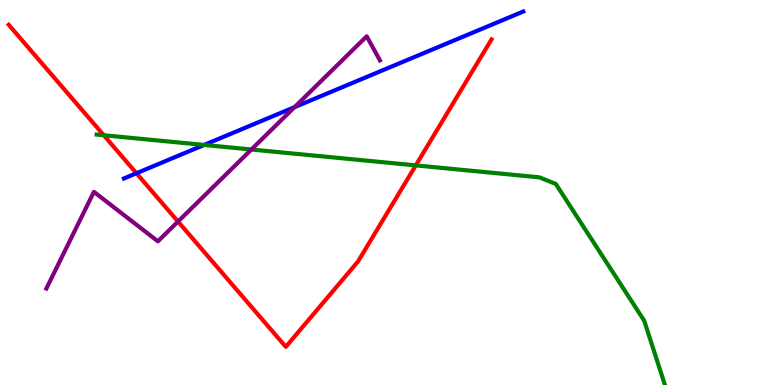[{'lines': ['blue', 'red'], 'intersections': [{'x': 1.76, 'y': 5.5}]}, {'lines': ['green', 'red'], 'intersections': [{'x': 1.34, 'y': 6.49}, {'x': 5.36, 'y': 5.7}]}, {'lines': ['purple', 'red'], 'intersections': [{'x': 2.3, 'y': 4.25}]}, {'lines': ['blue', 'green'], 'intersections': [{'x': 2.63, 'y': 6.24}]}, {'lines': ['blue', 'purple'], 'intersections': [{'x': 3.8, 'y': 7.22}]}, {'lines': ['green', 'purple'], 'intersections': [{'x': 3.24, 'y': 6.12}]}]